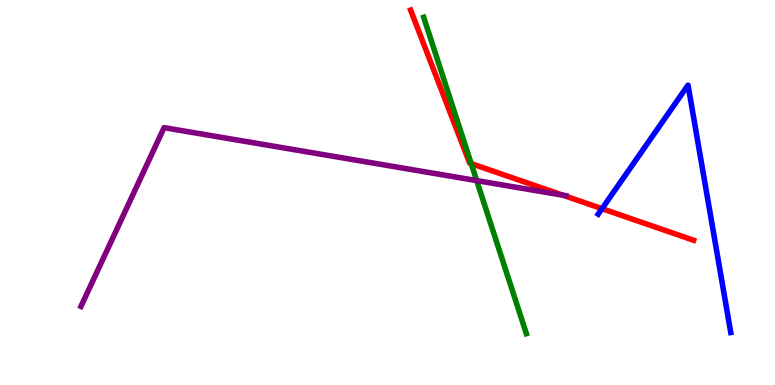[{'lines': ['blue', 'red'], 'intersections': [{'x': 7.77, 'y': 4.58}]}, {'lines': ['green', 'red'], 'intersections': [{'x': 6.08, 'y': 5.75}]}, {'lines': ['purple', 'red'], 'intersections': [{'x': 7.26, 'y': 4.93}]}, {'lines': ['blue', 'green'], 'intersections': []}, {'lines': ['blue', 'purple'], 'intersections': []}, {'lines': ['green', 'purple'], 'intersections': [{'x': 6.15, 'y': 5.31}]}]